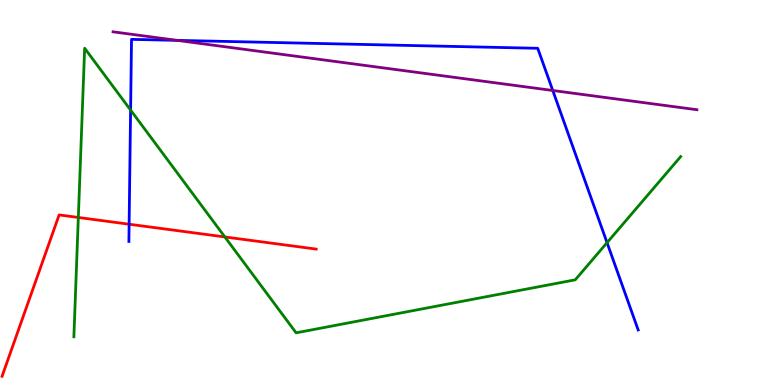[{'lines': ['blue', 'red'], 'intersections': [{'x': 1.67, 'y': 4.18}]}, {'lines': ['green', 'red'], 'intersections': [{'x': 1.01, 'y': 4.35}, {'x': 2.9, 'y': 3.85}]}, {'lines': ['purple', 'red'], 'intersections': []}, {'lines': ['blue', 'green'], 'intersections': [{'x': 1.69, 'y': 7.14}, {'x': 7.83, 'y': 3.7}]}, {'lines': ['blue', 'purple'], 'intersections': [{'x': 2.29, 'y': 8.95}, {'x': 7.13, 'y': 7.65}]}, {'lines': ['green', 'purple'], 'intersections': []}]